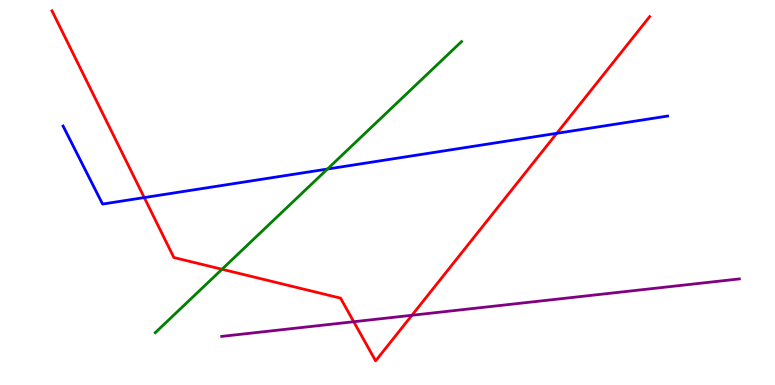[{'lines': ['blue', 'red'], 'intersections': [{'x': 1.86, 'y': 4.87}, {'x': 7.18, 'y': 6.54}]}, {'lines': ['green', 'red'], 'intersections': [{'x': 2.86, 'y': 3.01}]}, {'lines': ['purple', 'red'], 'intersections': [{'x': 4.56, 'y': 1.64}, {'x': 5.32, 'y': 1.81}]}, {'lines': ['blue', 'green'], 'intersections': [{'x': 4.23, 'y': 5.61}]}, {'lines': ['blue', 'purple'], 'intersections': []}, {'lines': ['green', 'purple'], 'intersections': []}]